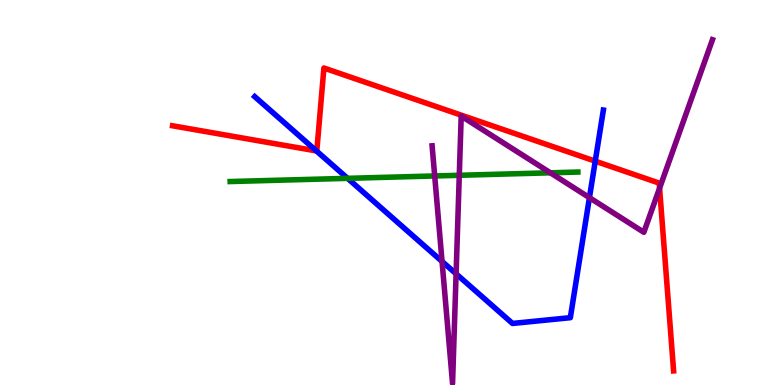[{'lines': ['blue', 'red'], 'intersections': [{'x': 4.08, 'y': 6.08}, {'x': 7.68, 'y': 5.81}]}, {'lines': ['green', 'red'], 'intersections': []}, {'lines': ['purple', 'red'], 'intersections': [{'x': 8.51, 'y': 5.11}]}, {'lines': ['blue', 'green'], 'intersections': [{'x': 4.48, 'y': 5.37}]}, {'lines': ['blue', 'purple'], 'intersections': [{'x': 5.7, 'y': 3.21}, {'x': 5.89, 'y': 2.89}, {'x': 7.61, 'y': 4.87}]}, {'lines': ['green', 'purple'], 'intersections': [{'x': 5.61, 'y': 5.43}, {'x': 5.93, 'y': 5.45}, {'x': 7.1, 'y': 5.51}]}]